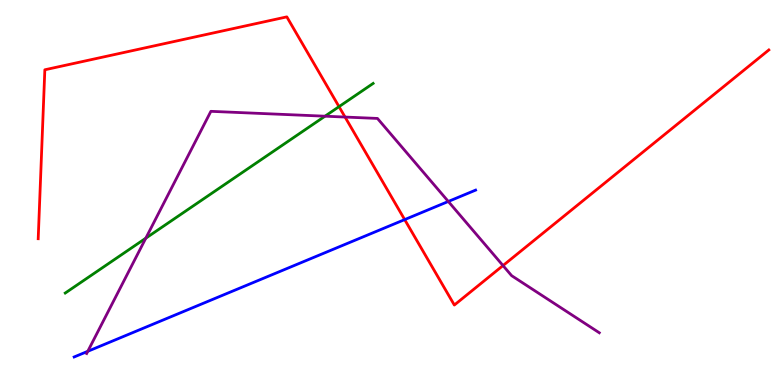[{'lines': ['blue', 'red'], 'intersections': [{'x': 5.22, 'y': 4.3}]}, {'lines': ['green', 'red'], 'intersections': [{'x': 4.37, 'y': 7.23}]}, {'lines': ['purple', 'red'], 'intersections': [{'x': 4.45, 'y': 6.96}, {'x': 6.49, 'y': 3.1}]}, {'lines': ['blue', 'green'], 'intersections': []}, {'lines': ['blue', 'purple'], 'intersections': [{'x': 1.13, 'y': 0.875}, {'x': 5.78, 'y': 4.77}]}, {'lines': ['green', 'purple'], 'intersections': [{'x': 1.88, 'y': 3.81}, {'x': 4.19, 'y': 6.98}]}]